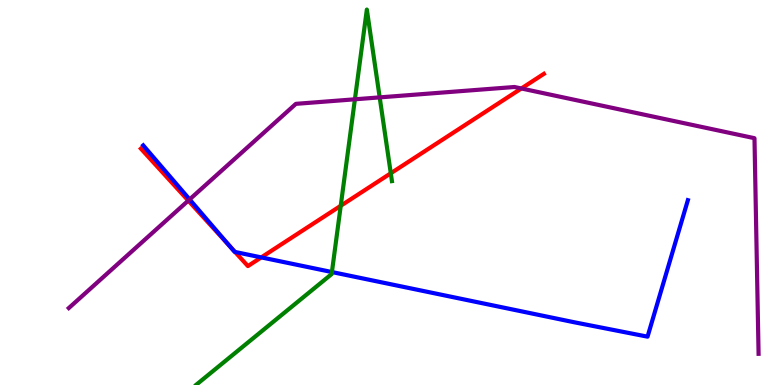[{'lines': ['blue', 'red'], 'intersections': [{'x': 2.96, 'y': 3.61}, {'x': 3.03, 'y': 3.46}, {'x': 3.37, 'y': 3.31}]}, {'lines': ['green', 'red'], 'intersections': [{'x': 4.4, 'y': 4.66}, {'x': 5.04, 'y': 5.5}]}, {'lines': ['purple', 'red'], 'intersections': [{'x': 2.43, 'y': 4.79}, {'x': 6.73, 'y': 7.7}]}, {'lines': ['blue', 'green'], 'intersections': [{'x': 4.28, 'y': 2.93}]}, {'lines': ['blue', 'purple'], 'intersections': [{'x': 2.45, 'y': 4.82}]}, {'lines': ['green', 'purple'], 'intersections': [{'x': 4.58, 'y': 7.42}, {'x': 4.9, 'y': 7.47}]}]